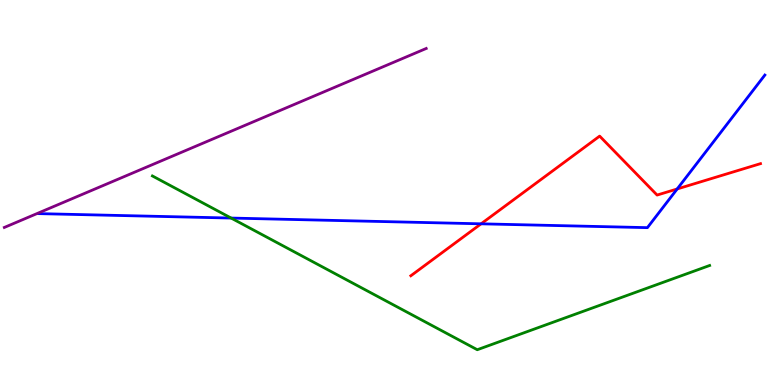[{'lines': ['blue', 'red'], 'intersections': [{'x': 6.21, 'y': 4.19}, {'x': 8.74, 'y': 5.09}]}, {'lines': ['green', 'red'], 'intersections': []}, {'lines': ['purple', 'red'], 'intersections': []}, {'lines': ['blue', 'green'], 'intersections': [{'x': 2.98, 'y': 4.34}]}, {'lines': ['blue', 'purple'], 'intersections': []}, {'lines': ['green', 'purple'], 'intersections': []}]